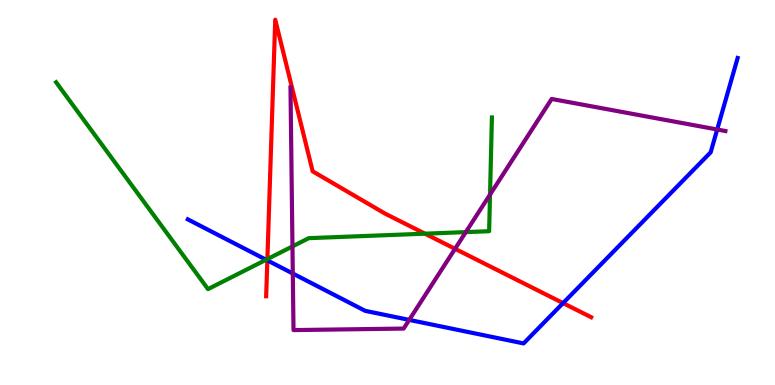[{'lines': ['blue', 'red'], 'intersections': [{'x': 3.45, 'y': 3.24}, {'x': 7.27, 'y': 2.13}]}, {'lines': ['green', 'red'], 'intersections': [{'x': 3.45, 'y': 3.27}, {'x': 5.48, 'y': 3.93}]}, {'lines': ['purple', 'red'], 'intersections': [{'x': 5.87, 'y': 3.54}]}, {'lines': ['blue', 'green'], 'intersections': [{'x': 3.43, 'y': 3.25}]}, {'lines': ['blue', 'purple'], 'intersections': [{'x': 3.78, 'y': 2.9}, {'x': 5.28, 'y': 1.69}, {'x': 9.25, 'y': 6.64}]}, {'lines': ['green', 'purple'], 'intersections': [{'x': 3.77, 'y': 3.6}, {'x': 6.01, 'y': 3.97}, {'x': 6.32, 'y': 4.95}]}]